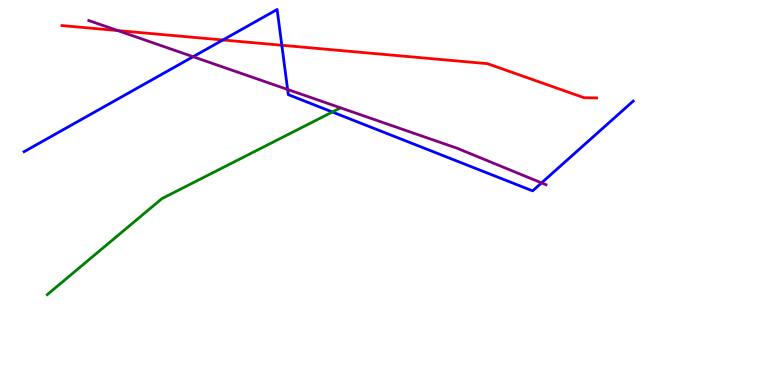[{'lines': ['blue', 'red'], 'intersections': [{'x': 2.88, 'y': 8.96}, {'x': 3.64, 'y': 8.82}]}, {'lines': ['green', 'red'], 'intersections': []}, {'lines': ['purple', 'red'], 'intersections': [{'x': 1.52, 'y': 9.21}]}, {'lines': ['blue', 'green'], 'intersections': [{'x': 4.29, 'y': 7.09}]}, {'lines': ['blue', 'purple'], 'intersections': [{'x': 2.49, 'y': 8.53}, {'x': 3.71, 'y': 7.68}, {'x': 6.99, 'y': 5.25}]}, {'lines': ['green', 'purple'], 'intersections': []}]